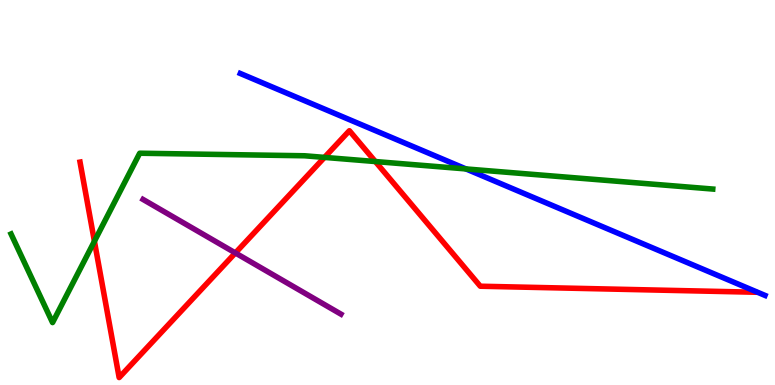[{'lines': ['blue', 'red'], 'intersections': []}, {'lines': ['green', 'red'], 'intersections': [{'x': 1.22, 'y': 3.73}, {'x': 4.19, 'y': 5.91}, {'x': 4.84, 'y': 5.8}]}, {'lines': ['purple', 'red'], 'intersections': [{'x': 3.04, 'y': 3.43}]}, {'lines': ['blue', 'green'], 'intersections': [{'x': 6.01, 'y': 5.61}]}, {'lines': ['blue', 'purple'], 'intersections': []}, {'lines': ['green', 'purple'], 'intersections': []}]